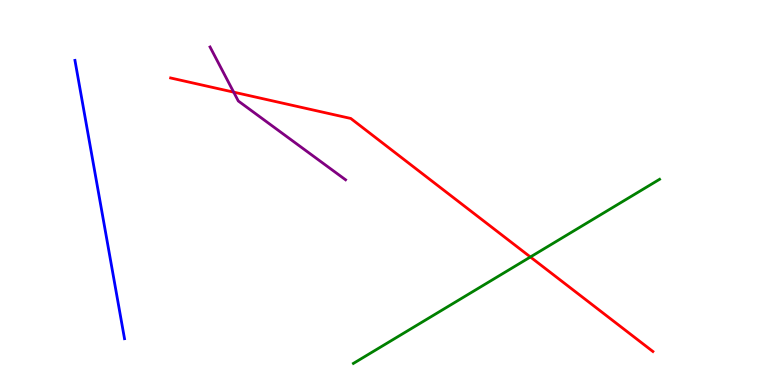[{'lines': ['blue', 'red'], 'intersections': []}, {'lines': ['green', 'red'], 'intersections': [{'x': 6.84, 'y': 3.32}]}, {'lines': ['purple', 'red'], 'intersections': [{'x': 3.02, 'y': 7.61}]}, {'lines': ['blue', 'green'], 'intersections': []}, {'lines': ['blue', 'purple'], 'intersections': []}, {'lines': ['green', 'purple'], 'intersections': []}]